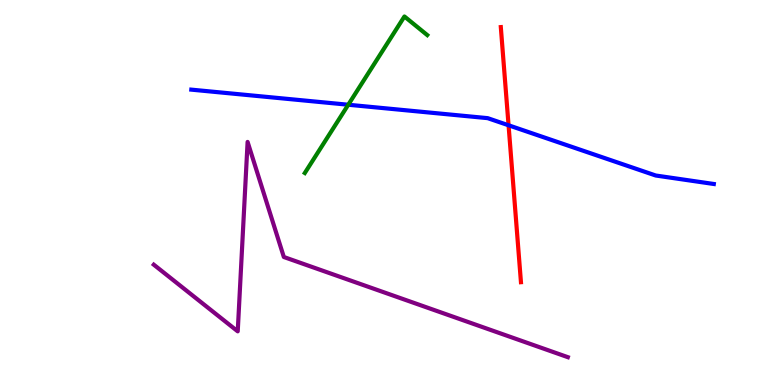[{'lines': ['blue', 'red'], 'intersections': [{'x': 6.56, 'y': 6.75}]}, {'lines': ['green', 'red'], 'intersections': []}, {'lines': ['purple', 'red'], 'intersections': []}, {'lines': ['blue', 'green'], 'intersections': [{'x': 4.49, 'y': 7.28}]}, {'lines': ['blue', 'purple'], 'intersections': []}, {'lines': ['green', 'purple'], 'intersections': []}]